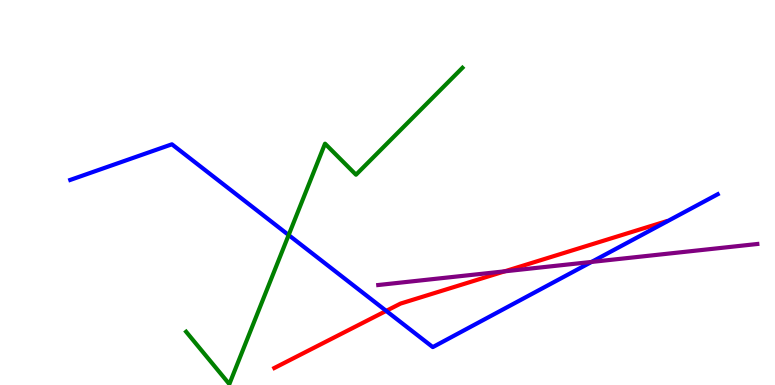[{'lines': ['blue', 'red'], 'intersections': [{'x': 4.98, 'y': 1.92}]}, {'lines': ['green', 'red'], 'intersections': []}, {'lines': ['purple', 'red'], 'intersections': [{'x': 6.51, 'y': 2.95}]}, {'lines': ['blue', 'green'], 'intersections': [{'x': 3.72, 'y': 3.89}]}, {'lines': ['blue', 'purple'], 'intersections': [{'x': 7.63, 'y': 3.2}]}, {'lines': ['green', 'purple'], 'intersections': []}]